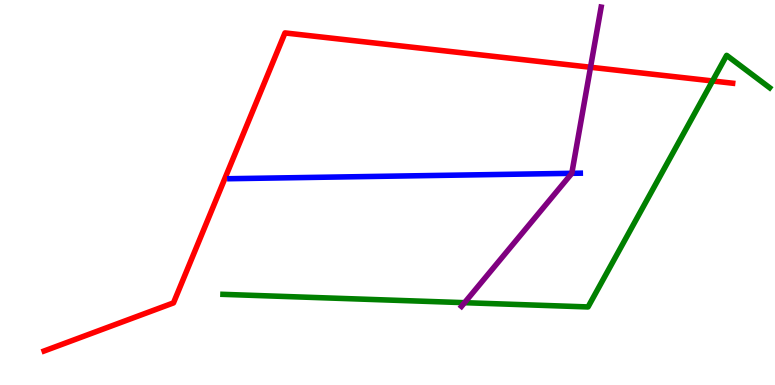[{'lines': ['blue', 'red'], 'intersections': []}, {'lines': ['green', 'red'], 'intersections': [{'x': 9.19, 'y': 7.9}]}, {'lines': ['purple', 'red'], 'intersections': [{'x': 7.62, 'y': 8.25}]}, {'lines': ['blue', 'green'], 'intersections': []}, {'lines': ['blue', 'purple'], 'intersections': [{'x': 7.38, 'y': 5.5}]}, {'lines': ['green', 'purple'], 'intersections': [{'x': 5.99, 'y': 2.14}]}]